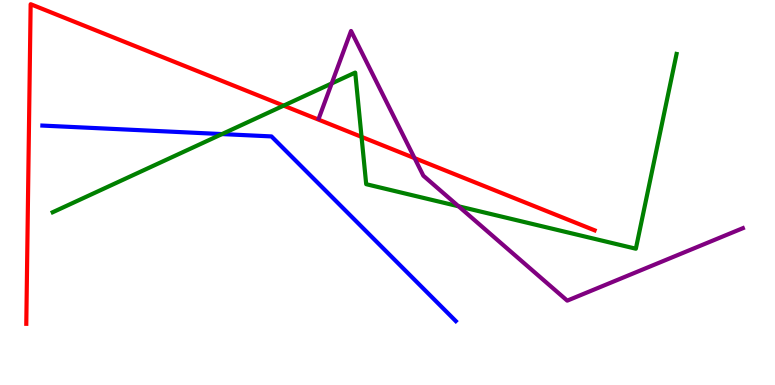[{'lines': ['blue', 'red'], 'intersections': []}, {'lines': ['green', 'red'], 'intersections': [{'x': 3.66, 'y': 7.26}, {'x': 4.67, 'y': 6.44}]}, {'lines': ['purple', 'red'], 'intersections': [{'x': 5.35, 'y': 5.89}]}, {'lines': ['blue', 'green'], 'intersections': [{'x': 2.86, 'y': 6.52}]}, {'lines': ['blue', 'purple'], 'intersections': []}, {'lines': ['green', 'purple'], 'intersections': [{'x': 4.28, 'y': 7.83}, {'x': 5.92, 'y': 4.64}]}]